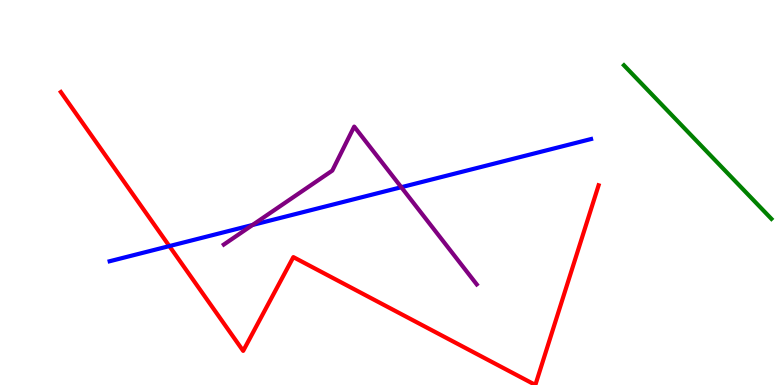[{'lines': ['blue', 'red'], 'intersections': [{'x': 2.19, 'y': 3.61}]}, {'lines': ['green', 'red'], 'intersections': []}, {'lines': ['purple', 'red'], 'intersections': []}, {'lines': ['blue', 'green'], 'intersections': []}, {'lines': ['blue', 'purple'], 'intersections': [{'x': 3.26, 'y': 4.16}, {'x': 5.18, 'y': 5.14}]}, {'lines': ['green', 'purple'], 'intersections': []}]